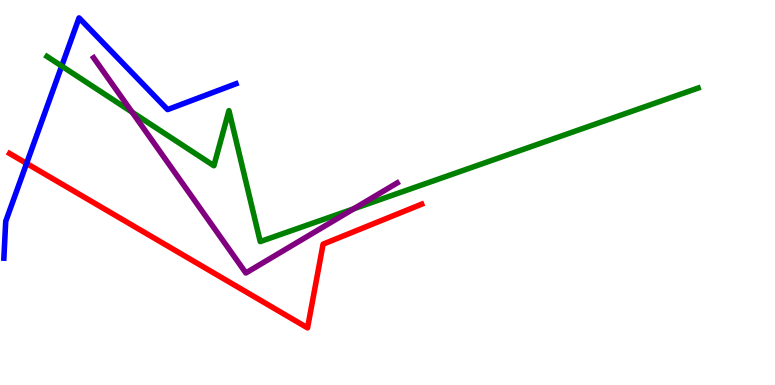[{'lines': ['blue', 'red'], 'intersections': [{'x': 0.343, 'y': 5.76}]}, {'lines': ['green', 'red'], 'intersections': []}, {'lines': ['purple', 'red'], 'intersections': []}, {'lines': ['blue', 'green'], 'intersections': [{'x': 0.796, 'y': 8.28}]}, {'lines': ['blue', 'purple'], 'intersections': []}, {'lines': ['green', 'purple'], 'intersections': [{'x': 1.7, 'y': 7.09}, {'x': 4.56, 'y': 4.58}]}]